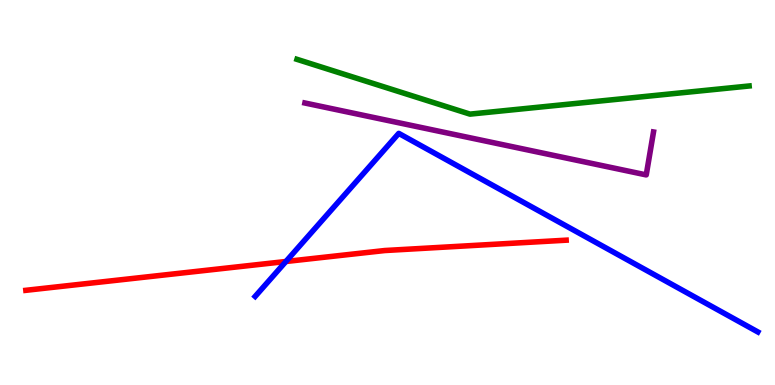[{'lines': ['blue', 'red'], 'intersections': [{'x': 3.69, 'y': 3.21}]}, {'lines': ['green', 'red'], 'intersections': []}, {'lines': ['purple', 'red'], 'intersections': []}, {'lines': ['blue', 'green'], 'intersections': []}, {'lines': ['blue', 'purple'], 'intersections': []}, {'lines': ['green', 'purple'], 'intersections': []}]